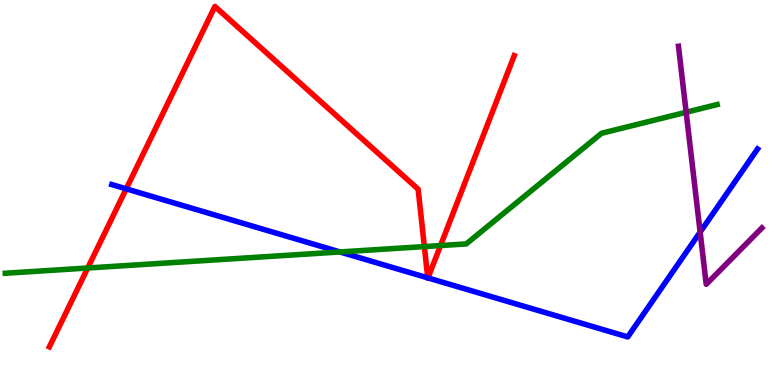[{'lines': ['blue', 'red'], 'intersections': [{'x': 1.63, 'y': 5.1}, {'x': 5.52, 'y': 2.78}, {'x': 5.52, 'y': 2.78}]}, {'lines': ['green', 'red'], 'intersections': [{'x': 1.13, 'y': 3.04}, {'x': 5.48, 'y': 3.6}, {'x': 5.68, 'y': 3.62}]}, {'lines': ['purple', 'red'], 'intersections': []}, {'lines': ['blue', 'green'], 'intersections': [{'x': 4.39, 'y': 3.46}]}, {'lines': ['blue', 'purple'], 'intersections': [{'x': 9.03, 'y': 3.97}]}, {'lines': ['green', 'purple'], 'intersections': [{'x': 8.85, 'y': 7.08}]}]